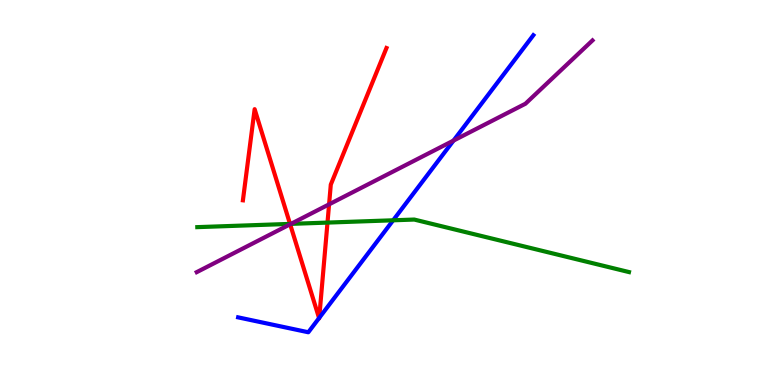[{'lines': ['blue', 'red'], 'intersections': [{'x': 4.12, 'y': 1.74}, {'x': 4.12, 'y': 1.74}]}, {'lines': ['green', 'red'], 'intersections': [{'x': 3.74, 'y': 4.18}, {'x': 4.23, 'y': 4.22}]}, {'lines': ['purple', 'red'], 'intersections': [{'x': 3.74, 'y': 4.17}, {'x': 4.25, 'y': 4.69}]}, {'lines': ['blue', 'green'], 'intersections': [{'x': 5.07, 'y': 4.28}]}, {'lines': ['blue', 'purple'], 'intersections': [{'x': 5.85, 'y': 6.35}]}, {'lines': ['green', 'purple'], 'intersections': [{'x': 3.75, 'y': 4.19}]}]